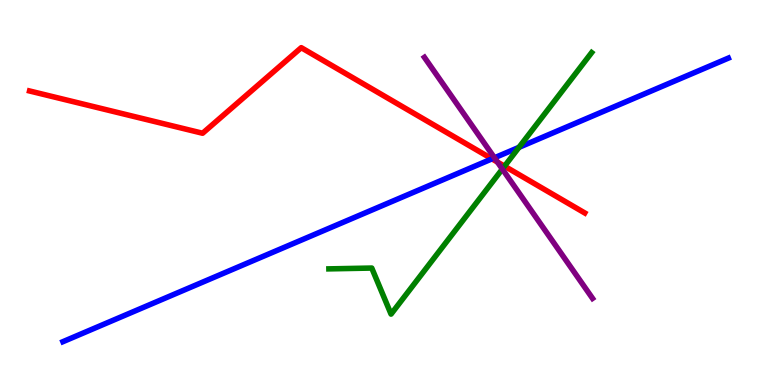[{'lines': ['blue', 'red'], 'intersections': [{'x': 6.35, 'y': 5.87}]}, {'lines': ['green', 'red'], 'intersections': [{'x': 6.51, 'y': 5.68}]}, {'lines': ['purple', 'red'], 'intersections': [{'x': 6.42, 'y': 5.79}]}, {'lines': ['blue', 'green'], 'intersections': [{'x': 6.7, 'y': 6.17}]}, {'lines': ['blue', 'purple'], 'intersections': [{'x': 6.38, 'y': 5.9}]}, {'lines': ['green', 'purple'], 'intersections': [{'x': 6.48, 'y': 5.61}]}]